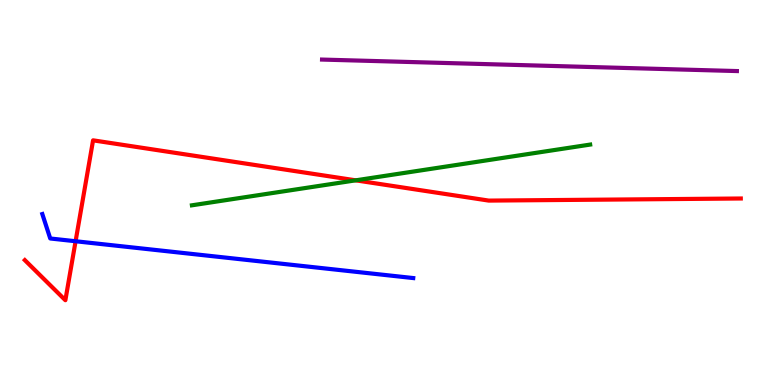[{'lines': ['blue', 'red'], 'intersections': [{'x': 0.975, 'y': 3.73}]}, {'lines': ['green', 'red'], 'intersections': [{'x': 4.59, 'y': 5.32}]}, {'lines': ['purple', 'red'], 'intersections': []}, {'lines': ['blue', 'green'], 'intersections': []}, {'lines': ['blue', 'purple'], 'intersections': []}, {'lines': ['green', 'purple'], 'intersections': []}]